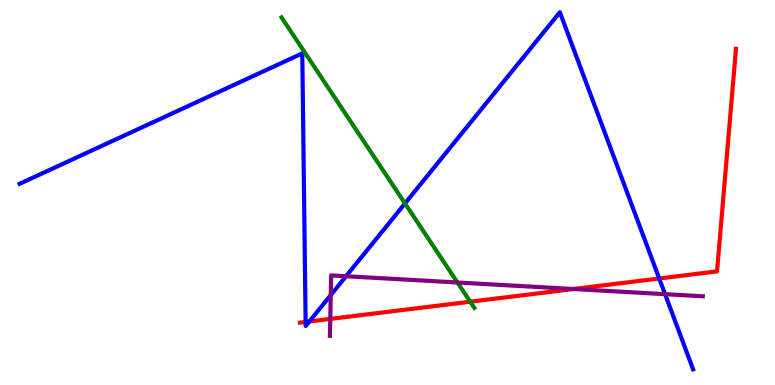[{'lines': ['blue', 'red'], 'intersections': [{'x': 3.94, 'y': 1.64}, {'x': 3.99, 'y': 1.65}, {'x': 8.51, 'y': 2.77}]}, {'lines': ['green', 'red'], 'intersections': [{'x': 6.07, 'y': 2.16}]}, {'lines': ['purple', 'red'], 'intersections': [{'x': 4.26, 'y': 1.72}, {'x': 7.4, 'y': 2.49}]}, {'lines': ['blue', 'green'], 'intersections': [{'x': 5.23, 'y': 4.72}]}, {'lines': ['blue', 'purple'], 'intersections': [{'x': 4.27, 'y': 2.34}, {'x': 4.46, 'y': 2.83}, {'x': 8.58, 'y': 2.36}]}, {'lines': ['green', 'purple'], 'intersections': [{'x': 5.9, 'y': 2.66}]}]